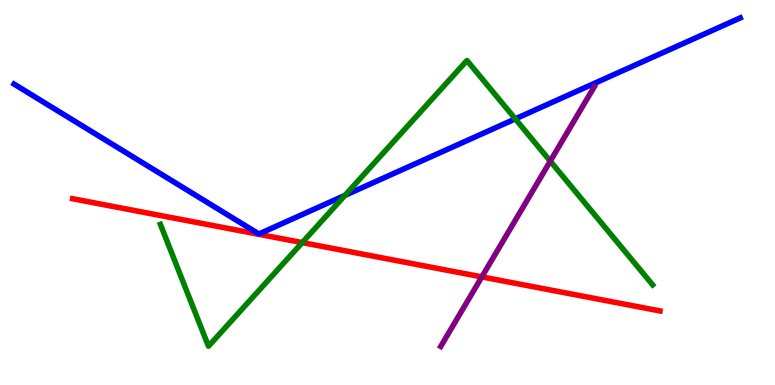[{'lines': ['blue', 'red'], 'intersections': []}, {'lines': ['green', 'red'], 'intersections': [{'x': 3.9, 'y': 3.7}]}, {'lines': ['purple', 'red'], 'intersections': [{'x': 6.22, 'y': 2.81}]}, {'lines': ['blue', 'green'], 'intersections': [{'x': 4.45, 'y': 4.93}, {'x': 6.65, 'y': 6.91}]}, {'lines': ['blue', 'purple'], 'intersections': []}, {'lines': ['green', 'purple'], 'intersections': [{'x': 7.1, 'y': 5.81}]}]